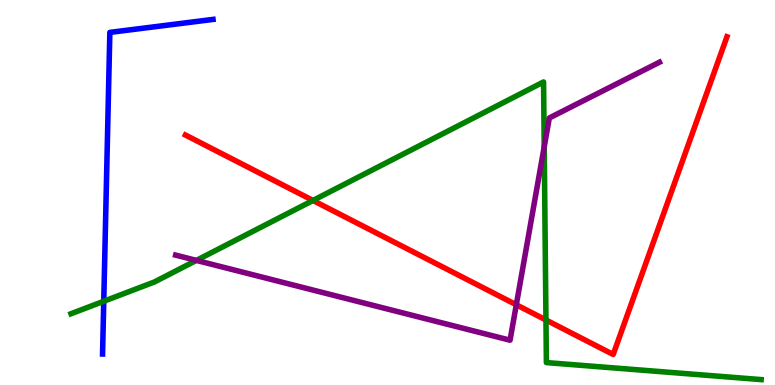[{'lines': ['blue', 'red'], 'intersections': []}, {'lines': ['green', 'red'], 'intersections': [{'x': 4.04, 'y': 4.79}, {'x': 7.04, 'y': 1.69}]}, {'lines': ['purple', 'red'], 'intersections': [{'x': 6.66, 'y': 2.08}]}, {'lines': ['blue', 'green'], 'intersections': [{'x': 1.34, 'y': 2.17}]}, {'lines': ['blue', 'purple'], 'intersections': []}, {'lines': ['green', 'purple'], 'intersections': [{'x': 2.53, 'y': 3.24}, {'x': 7.02, 'y': 6.19}]}]